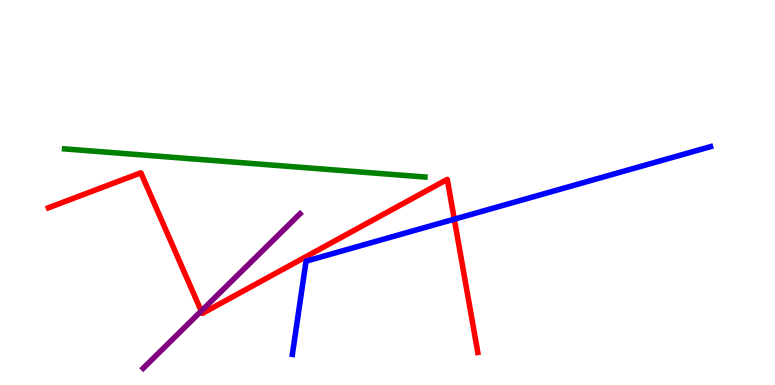[{'lines': ['blue', 'red'], 'intersections': [{'x': 5.86, 'y': 4.31}]}, {'lines': ['green', 'red'], 'intersections': []}, {'lines': ['purple', 'red'], 'intersections': [{'x': 2.6, 'y': 1.92}]}, {'lines': ['blue', 'green'], 'intersections': []}, {'lines': ['blue', 'purple'], 'intersections': []}, {'lines': ['green', 'purple'], 'intersections': []}]